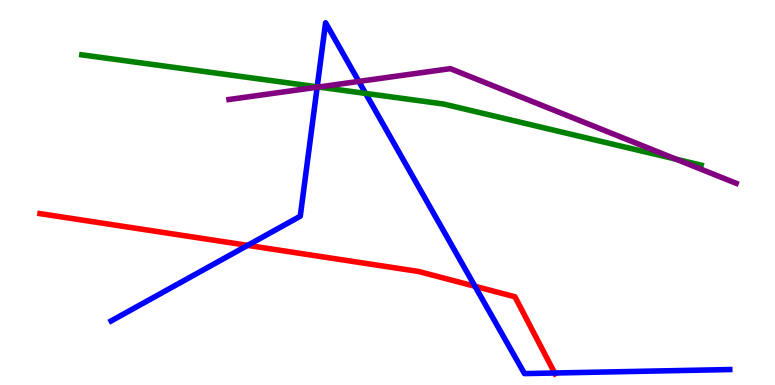[{'lines': ['blue', 'red'], 'intersections': [{'x': 3.2, 'y': 3.63}, {'x': 6.13, 'y': 2.56}, {'x': 7.16, 'y': 0.312}]}, {'lines': ['green', 'red'], 'intersections': []}, {'lines': ['purple', 'red'], 'intersections': []}, {'lines': ['blue', 'green'], 'intersections': [{'x': 4.09, 'y': 7.74}, {'x': 4.72, 'y': 7.57}]}, {'lines': ['blue', 'purple'], 'intersections': [{'x': 4.09, 'y': 7.73}, {'x': 4.63, 'y': 7.89}]}, {'lines': ['green', 'purple'], 'intersections': [{'x': 4.11, 'y': 7.74}, {'x': 8.72, 'y': 5.86}]}]